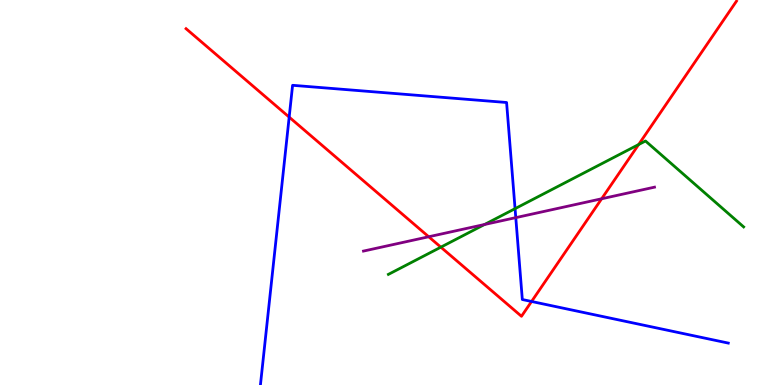[{'lines': ['blue', 'red'], 'intersections': [{'x': 3.73, 'y': 6.96}, {'x': 6.86, 'y': 2.17}]}, {'lines': ['green', 'red'], 'intersections': [{'x': 5.69, 'y': 3.58}, {'x': 8.24, 'y': 6.25}]}, {'lines': ['purple', 'red'], 'intersections': [{'x': 5.53, 'y': 3.85}, {'x': 7.76, 'y': 4.84}]}, {'lines': ['blue', 'green'], 'intersections': [{'x': 6.65, 'y': 4.58}]}, {'lines': ['blue', 'purple'], 'intersections': [{'x': 6.66, 'y': 4.35}]}, {'lines': ['green', 'purple'], 'intersections': [{'x': 6.25, 'y': 4.17}]}]